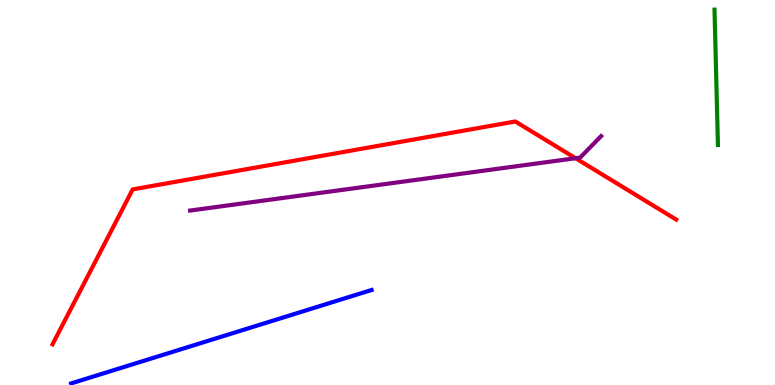[{'lines': ['blue', 'red'], 'intersections': []}, {'lines': ['green', 'red'], 'intersections': []}, {'lines': ['purple', 'red'], 'intersections': [{'x': 7.43, 'y': 5.89}]}, {'lines': ['blue', 'green'], 'intersections': []}, {'lines': ['blue', 'purple'], 'intersections': []}, {'lines': ['green', 'purple'], 'intersections': []}]